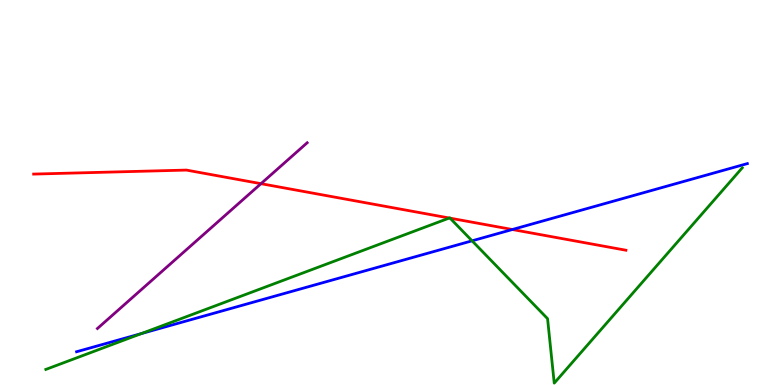[{'lines': ['blue', 'red'], 'intersections': [{'x': 6.61, 'y': 4.04}]}, {'lines': ['green', 'red'], 'intersections': [{'x': 5.8, 'y': 4.34}, {'x': 5.81, 'y': 4.33}]}, {'lines': ['purple', 'red'], 'intersections': [{'x': 3.37, 'y': 5.23}]}, {'lines': ['blue', 'green'], 'intersections': [{'x': 1.82, 'y': 1.34}, {'x': 6.09, 'y': 3.74}]}, {'lines': ['blue', 'purple'], 'intersections': []}, {'lines': ['green', 'purple'], 'intersections': []}]